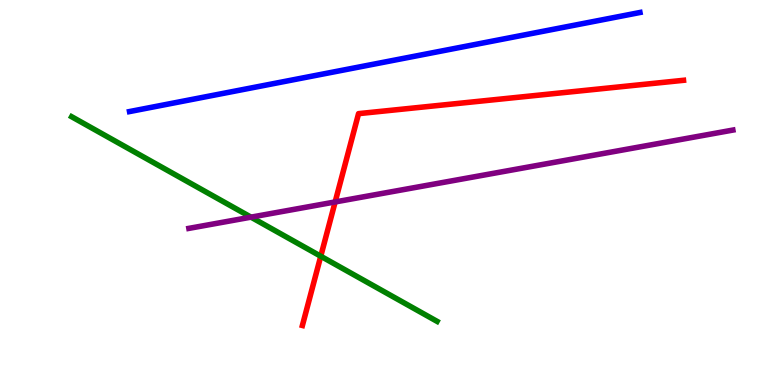[{'lines': ['blue', 'red'], 'intersections': []}, {'lines': ['green', 'red'], 'intersections': [{'x': 4.14, 'y': 3.34}]}, {'lines': ['purple', 'red'], 'intersections': [{'x': 4.32, 'y': 4.75}]}, {'lines': ['blue', 'green'], 'intersections': []}, {'lines': ['blue', 'purple'], 'intersections': []}, {'lines': ['green', 'purple'], 'intersections': [{'x': 3.24, 'y': 4.36}]}]